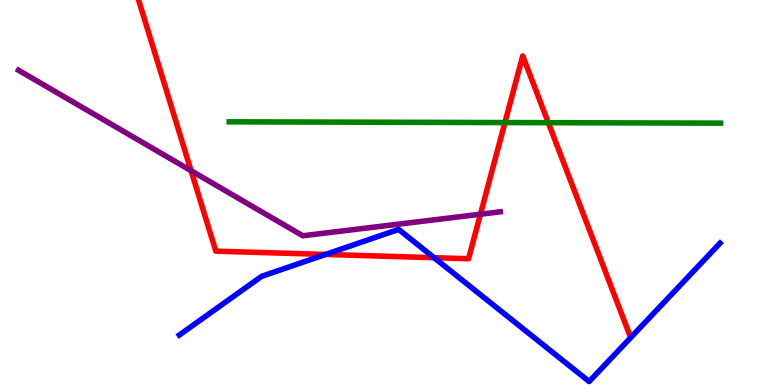[{'lines': ['blue', 'red'], 'intersections': [{'x': 4.2, 'y': 3.39}, {'x': 5.6, 'y': 3.31}]}, {'lines': ['green', 'red'], 'intersections': [{'x': 6.52, 'y': 6.82}, {'x': 7.08, 'y': 6.81}]}, {'lines': ['purple', 'red'], 'intersections': [{'x': 2.47, 'y': 5.57}, {'x': 6.2, 'y': 4.44}]}, {'lines': ['blue', 'green'], 'intersections': []}, {'lines': ['blue', 'purple'], 'intersections': []}, {'lines': ['green', 'purple'], 'intersections': []}]